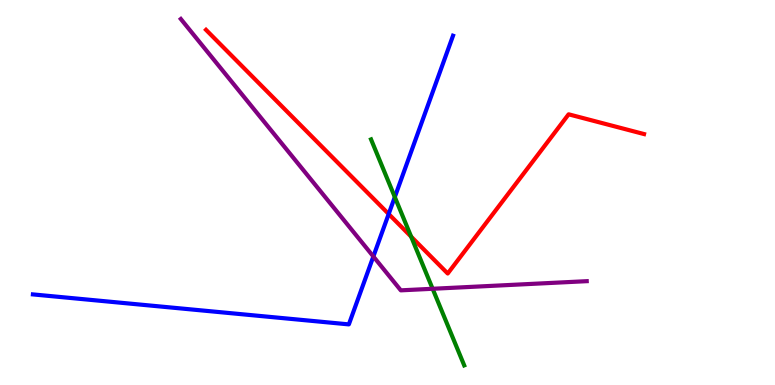[{'lines': ['blue', 'red'], 'intersections': [{'x': 5.02, 'y': 4.44}]}, {'lines': ['green', 'red'], 'intersections': [{'x': 5.3, 'y': 3.85}]}, {'lines': ['purple', 'red'], 'intersections': []}, {'lines': ['blue', 'green'], 'intersections': [{'x': 5.09, 'y': 4.88}]}, {'lines': ['blue', 'purple'], 'intersections': [{'x': 4.82, 'y': 3.34}]}, {'lines': ['green', 'purple'], 'intersections': [{'x': 5.58, 'y': 2.5}]}]